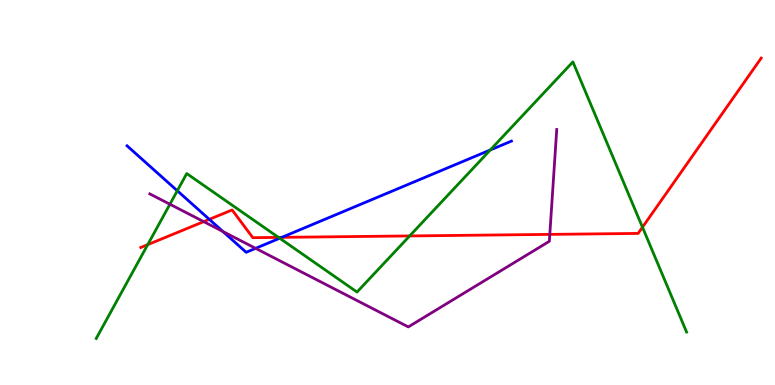[{'lines': ['blue', 'red'], 'intersections': [{'x': 2.7, 'y': 4.3}, {'x': 3.64, 'y': 3.84}]}, {'lines': ['green', 'red'], 'intersections': [{'x': 1.91, 'y': 3.65}, {'x': 3.59, 'y': 3.83}, {'x': 5.29, 'y': 3.87}, {'x': 8.29, 'y': 4.1}]}, {'lines': ['purple', 'red'], 'intersections': [{'x': 2.63, 'y': 4.24}, {'x': 7.09, 'y': 3.91}]}, {'lines': ['blue', 'green'], 'intersections': [{'x': 2.29, 'y': 5.05}, {'x': 3.61, 'y': 3.81}, {'x': 6.33, 'y': 6.1}]}, {'lines': ['blue', 'purple'], 'intersections': [{'x': 2.88, 'y': 3.99}, {'x': 3.3, 'y': 3.55}]}, {'lines': ['green', 'purple'], 'intersections': [{'x': 2.19, 'y': 4.7}]}]